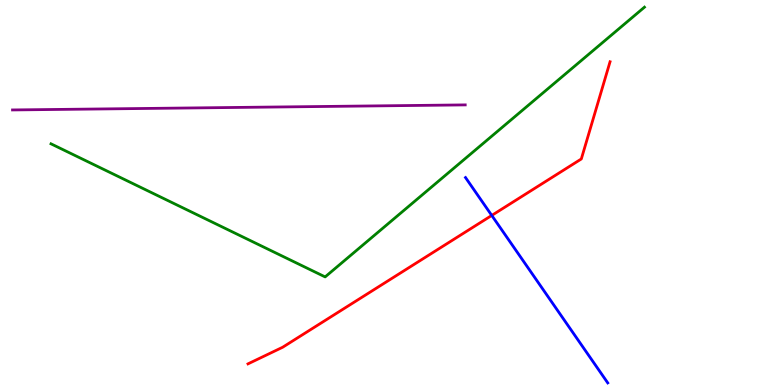[{'lines': ['blue', 'red'], 'intersections': [{'x': 6.35, 'y': 4.4}]}, {'lines': ['green', 'red'], 'intersections': []}, {'lines': ['purple', 'red'], 'intersections': []}, {'lines': ['blue', 'green'], 'intersections': []}, {'lines': ['blue', 'purple'], 'intersections': []}, {'lines': ['green', 'purple'], 'intersections': []}]